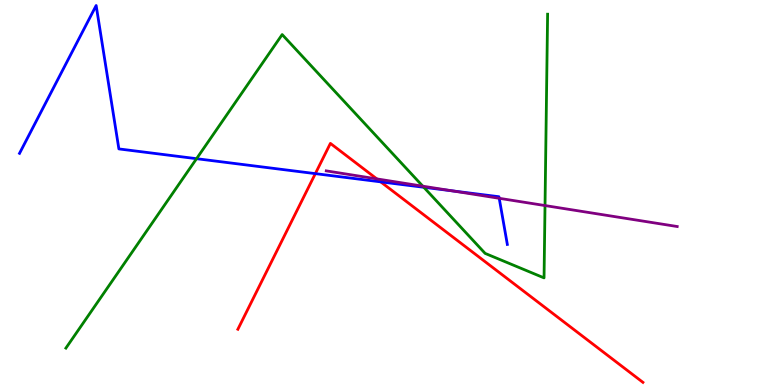[{'lines': ['blue', 'red'], 'intersections': [{'x': 4.07, 'y': 5.49}, {'x': 4.91, 'y': 5.28}]}, {'lines': ['green', 'red'], 'intersections': []}, {'lines': ['purple', 'red'], 'intersections': [{'x': 4.86, 'y': 5.35}]}, {'lines': ['blue', 'green'], 'intersections': [{'x': 2.54, 'y': 5.88}, {'x': 5.47, 'y': 5.14}]}, {'lines': ['blue', 'purple'], 'intersections': [{'x': 5.84, 'y': 5.04}, {'x': 6.44, 'y': 4.85}]}, {'lines': ['green', 'purple'], 'intersections': [{'x': 5.46, 'y': 5.16}, {'x': 7.03, 'y': 4.66}]}]